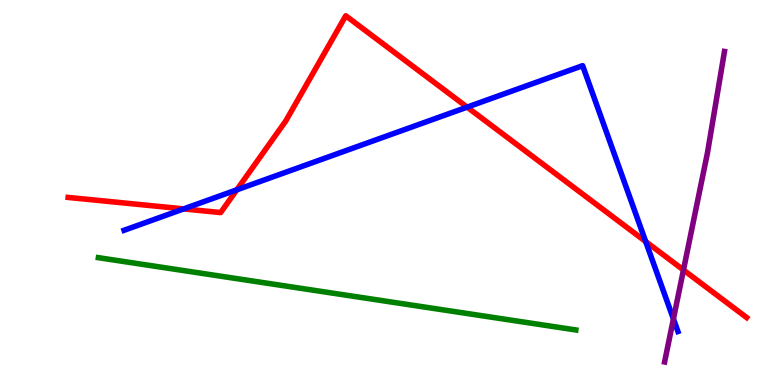[{'lines': ['blue', 'red'], 'intersections': [{'x': 2.37, 'y': 4.57}, {'x': 3.06, 'y': 5.07}, {'x': 6.03, 'y': 7.22}, {'x': 8.33, 'y': 3.73}]}, {'lines': ['green', 'red'], 'intersections': []}, {'lines': ['purple', 'red'], 'intersections': [{'x': 8.82, 'y': 2.99}]}, {'lines': ['blue', 'green'], 'intersections': []}, {'lines': ['blue', 'purple'], 'intersections': [{'x': 8.69, 'y': 1.72}]}, {'lines': ['green', 'purple'], 'intersections': []}]